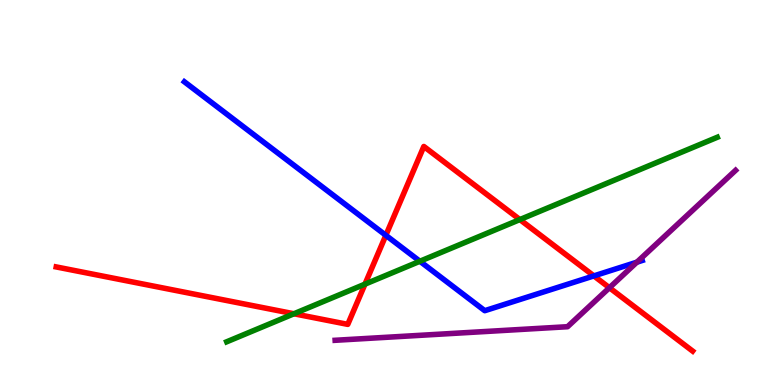[{'lines': ['blue', 'red'], 'intersections': [{'x': 4.98, 'y': 3.89}, {'x': 7.66, 'y': 2.83}]}, {'lines': ['green', 'red'], 'intersections': [{'x': 3.79, 'y': 1.85}, {'x': 4.71, 'y': 2.62}, {'x': 6.71, 'y': 4.3}]}, {'lines': ['purple', 'red'], 'intersections': [{'x': 7.86, 'y': 2.53}]}, {'lines': ['blue', 'green'], 'intersections': [{'x': 5.42, 'y': 3.21}]}, {'lines': ['blue', 'purple'], 'intersections': [{'x': 8.22, 'y': 3.19}]}, {'lines': ['green', 'purple'], 'intersections': []}]